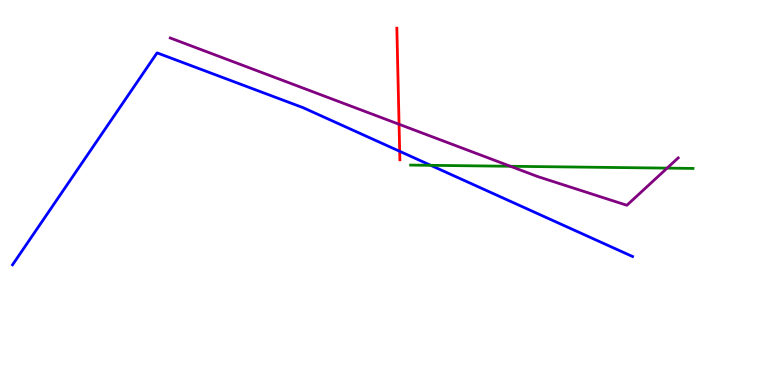[{'lines': ['blue', 'red'], 'intersections': [{'x': 5.16, 'y': 6.07}]}, {'lines': ['green', 'red'], 'intersections': []}, {'lines': ['purple', 'red'], 'intersections': [{'x': 5.15, 'y': 6.77}]}, {'lines': ['blue', 'green'], 'intersections': [{'x': 5.56, 'y': 5.71}]}, {'lines': ['blue', 'purple'], 'intersections': []}, {'lines': ['green', 'purple'], 'intersections': [{'x': 6.59, 'y': 5.68}, {'x': 8.61, 'y': 5.63}]}]